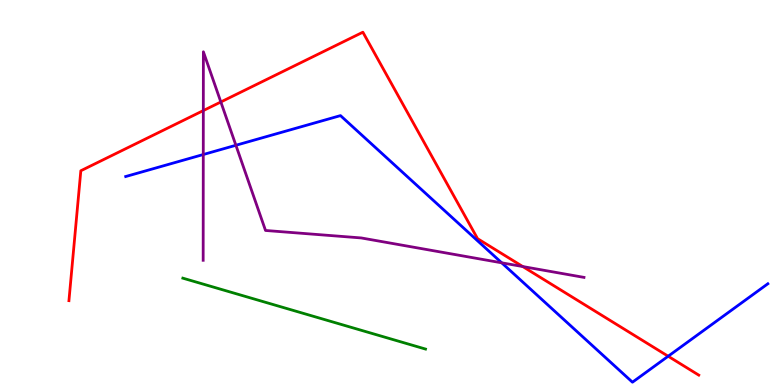[{'lines': ['blue', 'red'], 'intersections': [{'x': 8.62, 'y': 0.747}]}, {'lines': ['green', 'red'], 'intersections': []}, {'lines': ['purple', 'red'], 'intersections': [{'x': 2.62, 'y': 7.13}, {'x': 2.85, 'y': 7.35}, {'x': 6.75, 'y': 3.08}]}, {'lines': ['blue', 'green'], 'intersections': []}, {'lines': ['blue', 'purple'], 'intersections': [{'x': 2.62, 'y': 5.99}, {'x': 3.04, 'y': 6.23}, {'x': 6.47, 'y': 3.17}]}, {'lines': ['green', 'purple'], 'intersections': []}]